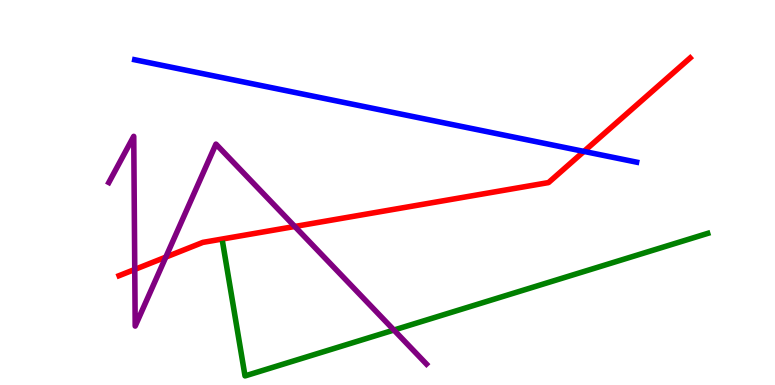[{'lines': ['blue', 'red'], 'intersections': [{'x': 7.53, 'y': 6.07}]}, {'lines': ['green', 'red'], 'intersections': []}, {'lines': ['purple', 'red'], 'intersections': [{'x': 1.74, 'y': 3.0}, {'x': 2.14, 'y': 3.32}, {'x': 3.8, 'y': 4.12}]}, {'lines': ['blue', 'green'], 'intersections': []}, {'lines': ['blue', 'purple'], 'intersections': []}, {'lines': ['green', 'purple'], 'intersections': [{'x': 5.08, 'y': 1.43}]}]